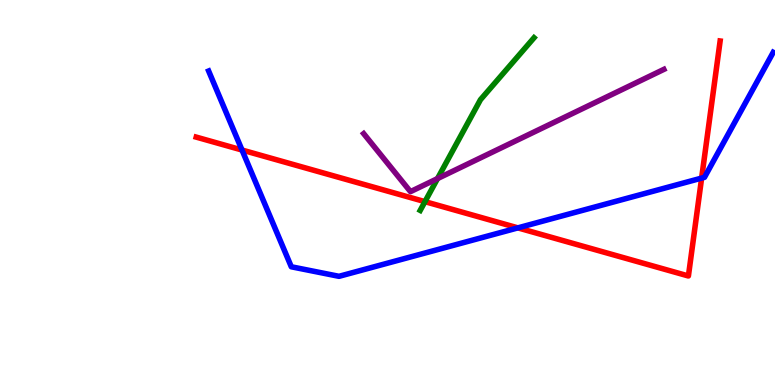[{'lines': ['blue', 'red'], 'intersections': [{'x': 3.12, 'y': 6.1}, {'x': 6.68, 'y': 4.08}, {'x': 9.05, 'y': 5.37}]}, {'lines': ['green', 'red'], 'intersections': [{'x': 5.48, 'y': 4.76}]}, {'lines': ['purple', 'red'], 'intersections': []}, {'lines': ['blue', 'green'], 'intersections': []}, {'lines': ['blue', 'purple'], 'intersections': []}, {'lines': ['green', 'purple'], 'intersections': [{'x': 5.65, 'y': 5.36}]}]